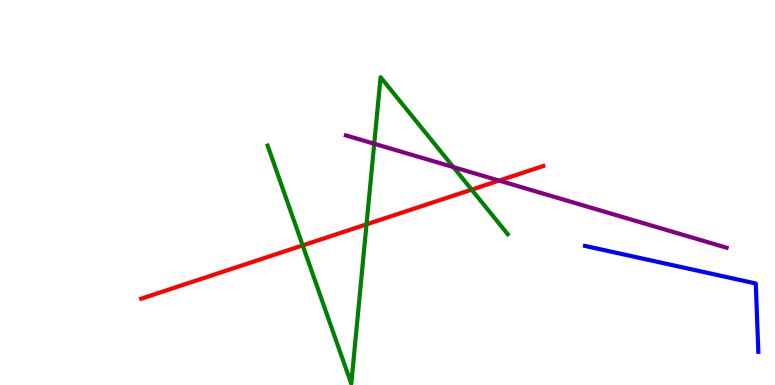[{'lines': ['blue', 'red'], 'intersections': []}, {'lines': ['green', 'red'], 'intersections': [{'x': 3.91, 'y': 3.63}, {'x': 4.73, 'y': 4.17}, {'x': 6.09, 'y': 5.07}]}, {'lines': ['purple', 'red'], 'intersections': [{'x': 6.44, 'y': 5.31}]}, {'lines': ['blue', 'green'], 'intersections': []}, {'lines': ['blue', 'purple'], 'intersections': []}, {'lines': ['green', 'purple'], 'intersections': [{'x': 4.83, 'y': 6.27}, {'x': 5.85, 'y': 5.66}]}]